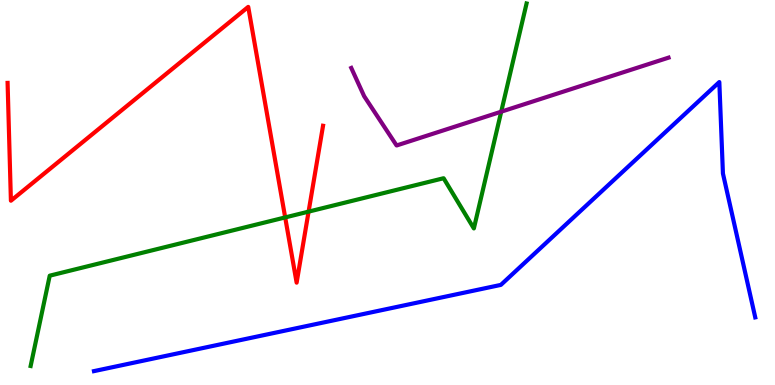[{'lines': ['blue', 'red'], 'intersections': []}, {'lines': ['green', 'red'], 'intersections': [{'x': 3.68, 'y': 4.35}, {'x': 3.98, 'y': 4.5}]}, {'lines': ['purple', 'red'], 'intersections': []}, {'lines': ['blue', 'green'], 'intersections': []}, {'lines': ['blue', 'purple'], 'intersections': []}, {'lines': ['green', 'purple'], 'intersections': [{'x': 6.47, 'y': 7.1}]}]